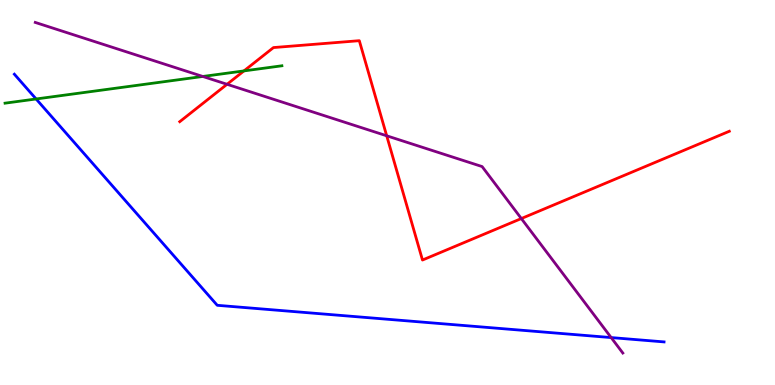[{'lines': ['blue', 'red'], 'intersections': []}, {'lines': ['green', 'red'], 'intersections': [{'x': 3.15, 'y': 8.16}]}, {'lines': ['purple', 'red'], 'intersections': [{'x': 2.93, 'y': 7.81}, {'x': 4.99, 'y': 6.47}, {'x': 6.73, 'y': 4.32}]}, {'lines': ['blue', 'green'], 'intersections': [{'x': 0.466, 'y': 7.43}]}, {'lines': ['blue', 'purple'], 'intersections': [{'x': 7.89, 'y': 1.23}]}, {'lines': ['green', 'purple'], 'intersections': [{'x': 2.62, 'y': 8.01}]}]